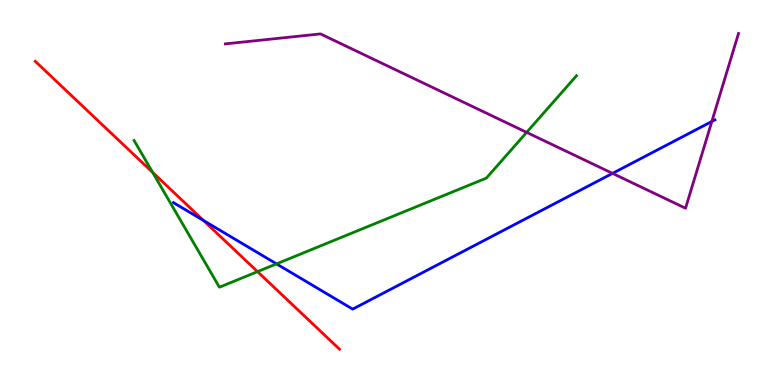[{'lines': ['blue', 'red'], 'intersections': [{'x': 2.62, 'y': 4.27}]}, {'lines': ['green', 'red'], 'intersections': [{'x': 1.97, 'y': 5.52}, {'x': 3.32, 'y': 2.94}]}, {'lines': ['purple', 'red'], 'intersections': []}, {'lines': ['blue', 'green'], 'intersections': [{'x': 3.57, 'y': 3.15}]}, {'lines': ['blue', 'purple'], 'intersections': [{'x': 7.9, 'y': 5.5}, {'x': 9.18, 'y': 6.84}]}, {'lines': ['green', 'purple'], 'intersections': [{'x': 6.8, 'y': 6.56}]}]